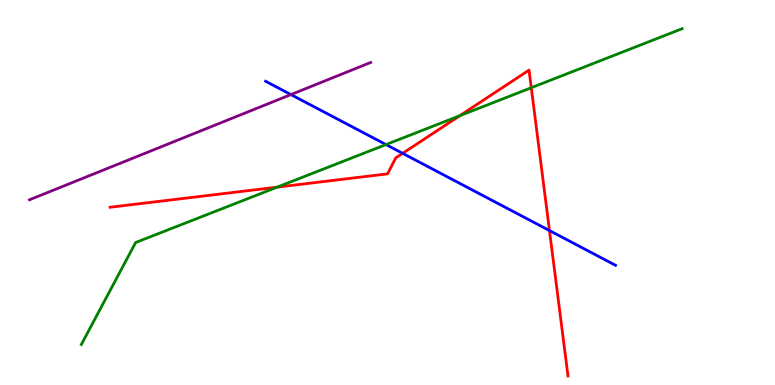[{'lines': ['blue', 'red'], 'intersections': [{'x': 5.2, 'y': 6.02}, {'x': 7.09, 'y': 4.01}]}, {'lines': ['green', 'red'], 'intersections': [{'x': 3.58, 'y': 5.14}, {'x': 5.93, 'y': 7.0}, {'x': 6.86, 'y': 7.72}]}, {'lines': ['purple', 'red'], 'intersections': []}, {'lines': ['blue', 'green'], 'intersections': [{'x': 4.98, 'y': 6.24}]}, {'lines': ['blue', 'purple'], 'intersections': [{'x': 3.75, 'y': 7.54}]}, {'lines': ['green', 'purple'], 'intersections': []}]